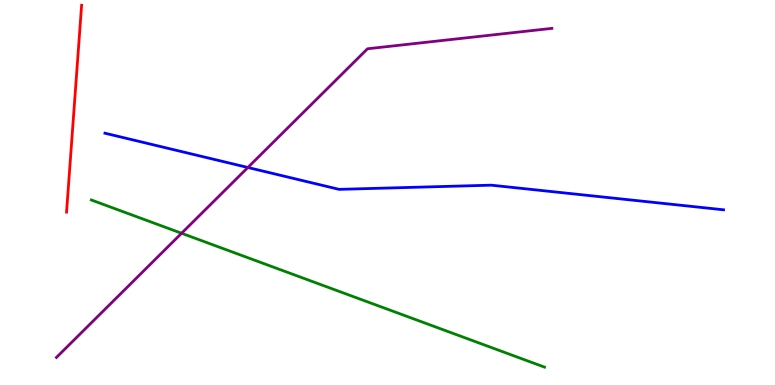[{'lines': ['blue', 'red'], 'intersections': []}, {'lines': ['green', 'red'], 'intersections': []}, {'lines': ['purple', 'red'], 'intersections': []}, {'lines': ['blue', 'green'], 'intersections': []}, {'lines': ['blue', 'purple'], 'intersections': [{'x': 3.2, 'y': 5.65}]}, {'lines': ['green', 'purple'], 'intersections': [{'x': 2.34, 'y': 3.94}]}]